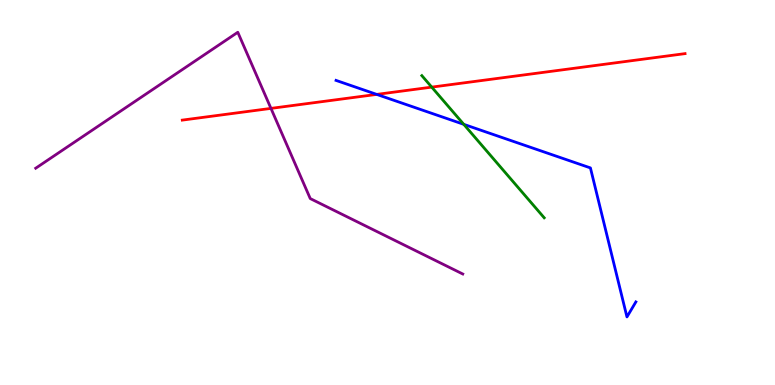[{'lines': ['blue', 'red'], 'intersections': [{'x': 4.86, 'y': 7.55}]}, {'lines': ['green', 'red'], 'intersections': [{'x': 5.57, 'y': 7.74}]}, {'lines': ['purple', 'red'], 'intersections': [{'x': 3.5, 'y': 7.18}]}, {'lines': ['blue', 'green'], 'intersections': [{'x': 5.98, 'y': 6.77}]}, {'lines': ['blue', 'purple'], 'intersections': []}, {'lines': ['green', 'purple'], 'intersections': []}]